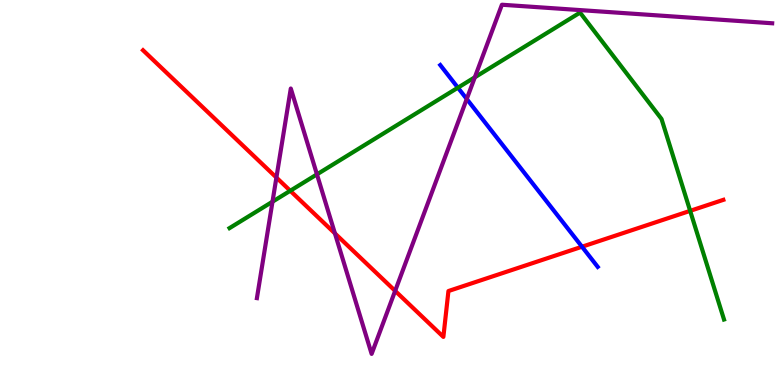[{'lines': ['blue', 'red'], 'intersections': [{'x': 7.51, 'y': 3.59}]}, {'lines': ['green', 'red'], 'intersections': [{'x': 3.75, 'y': 5.04}, {'x': 8.91, 'y': 4.52}]}, {'lines': ['purple', 'red'], 'intersections': [{'x': 3.57, 'y': 5.39}, {'x': 4.32, 'y': 3.94}, {'x': 5.1, 'y': 2.44}]}, {'lines': ['blue', 'green'], 'intersections': [{'x': 5.91, 'y': 7.72}]}, {'lines': ['blue', 'purple'], 'intersections': [{'x': 6.02, 'y': 7.43}]}, {'lines': ['green', 'purple'], 'intersections': [{'x': 3.52, 'y': 4.76}, {'x': 4.09, 'y': 5.47}, {'x': 6.13, 'y': 7.99}]}]